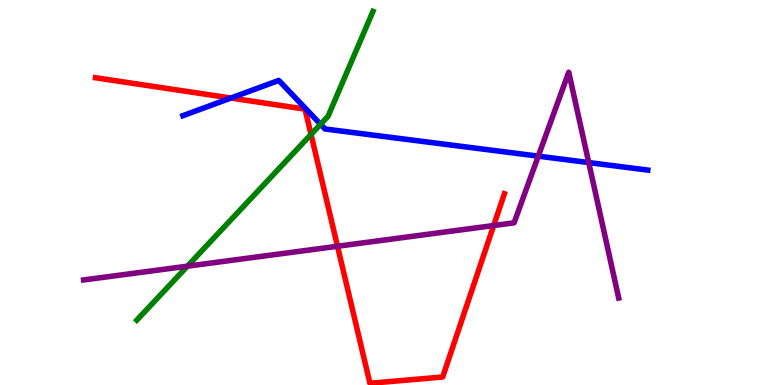[{'lines': ['blue', 'red'], 'intersections': [{'x': 2.98, 'y': 7.45}]}, {'lines': ['green', 'red'], 'intersections': [{'x': 4.01, 'y': 6.51}]}, {'lines': ['purple', 'red'], 'intersections': [{'x': 4.35, 'y': 3.6}, {'x': 6.37, 'y': 4.14}]}, {'lines': ['blue', 'green'], 'intersections': [{'x': 4.14, 'y': 6.77}]}, {'lines': ['blue', 'purple'], 'intersections': [{'x': 6.95, 'y': 5.94}, {'x': 7.6, 'y': 5.78}]}, {'lines': ['green', 'purple'], 'intersections': [{'x': 2.42, 'y': 3.09}]}]